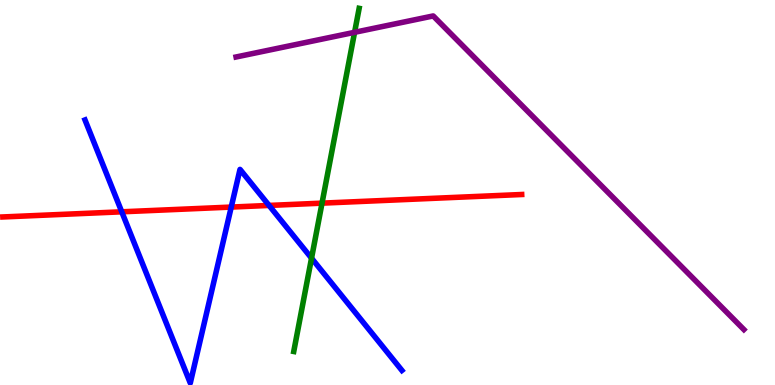[{'lines': ['blue', 'red'], 'intersections': [{'x': 1.57, 'y': 4.5}, {'x': 2.98, 'y': 4.62}, {'x': 3.47, 'y': 4.66}]}, {'lines': ['green', 'red'], 'intersections': [{'x': 4.16, 'y': 4.72}]}, {'lines': ['purple', 'red'], 'intersections': []}, {'lines': ['blue', 'green'], 'intersections': [{'x': 4.02, 'y': 3.29}]}, {'lines': ['blue', 'purple'], 'intersections': []}, {'lines': ['green', 'purple'], 'intersections': [{'x': 4.58, 'y': 9.16}]}]